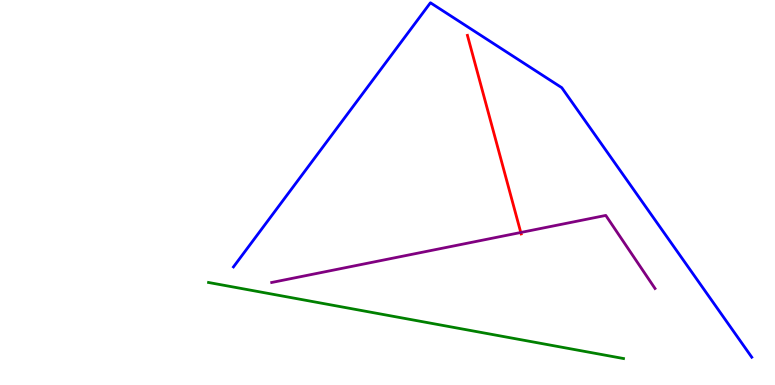[{'lines': ['blue', 'red'], 'intersections': []}, {'lines': ['green', 'red'], 'intersections': []}, {'lines': ['purple', 'red'], 'intersections': [{'x': 6.72, 'y': 3.96}]}, {'lines': ['blue', 'green'], 'intersections': []}, {'lines': ['blue', 'purple'], 'intersections': []}, {'lines': ['green', 'purple'], 'intersections': []}]